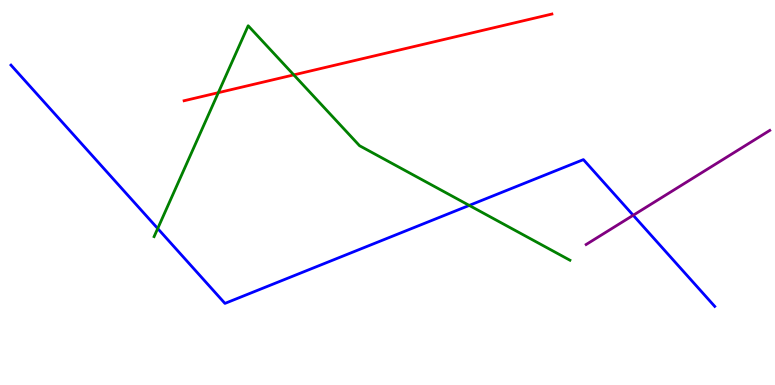[{'lines': ['blue', 'red'], 'intersections': []}, {'lines': ['green', 'red'], 'intersections': [{'x': 2.82, 'y': 7.59}, {'x': 3.79, 'y': 8.06}]}, {'lines': ['purple', 'red'], 'intersections': []}, {'lines': ['blue', 'green'], 'intersections': [{'x': 2.03, 'y': 4.06}, {'x': 6.05, 'y': 4.66}]}, {'lines': ['blue', 'purple'], 'intersections': [{'x': 8.17, 'y': 4.41}]}, {'lines': ['green', 'purple'], 'intersections': []}]